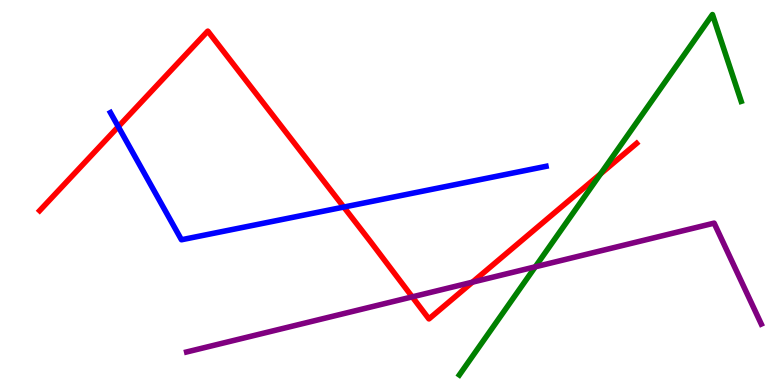[{'lines': ['blue', 'red'], 'intersections': [{'x': 1.53, 'y': 6.71}, {'x': 4.44, 'y': 4.62}]}, {'lines': ['green', 'red'], 'intersections': [{'x': 7.75, 'y': 5.48}]}, {'lines': ['purple', 'red'], 'intersections': [{'x': 5.32, 'y': 2.29}, {'x': 6.1, 'y': 2.67}]}, {'lines': ['blue', 'green'], 'intersections': []}, {'lines': ['blue', 'purple'], 'intersections': []}, {'lines': ['green', 'purple'], 'intersections': [{'x': 6.91, 'y': 3.07}]}]